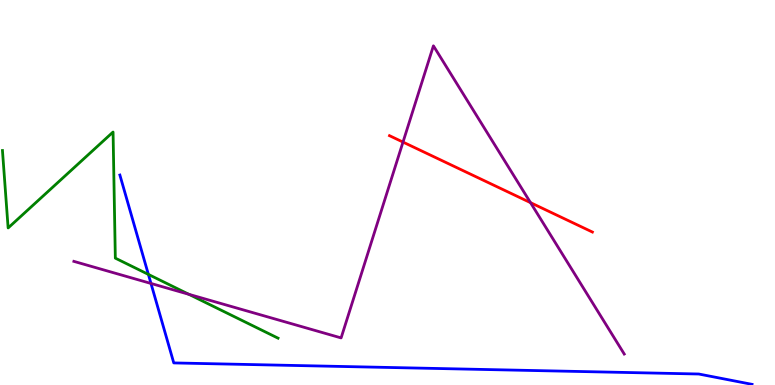[{'lines': ['blue', 'red'], 'intersections': []}, {'lines': ['green', 'red'], 'intersections': []}, {'lines': ['purple', 'red'], 'intersections': [{'x': 5.2, 'y': 6.31}, {'x': 6.85, 'y': 4.74}]}, {'lines': ['blue', 'green'], 'intersections': [{'x': 1.91, 'y': 2.87}]}, {'lines': ['blue', 'purple'], 'intersections': [{'x': 1.95, 'y': 2.64}]}, {'lines': ['green', 'purple'], 'intersections': [{'x': 2.44, 'y': 2.36}]}]